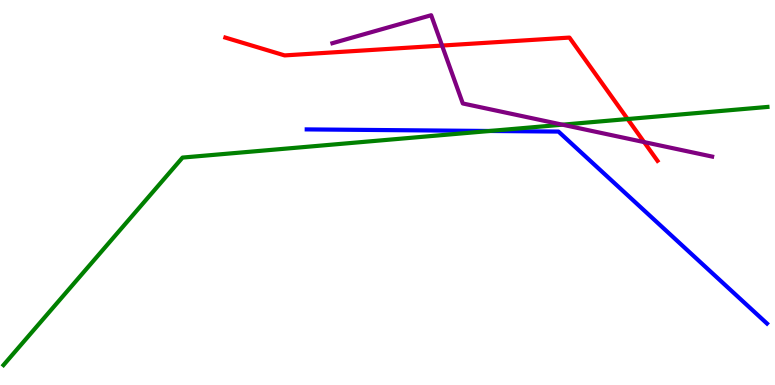[{'lines': ['blue', 'red'], 'intersections': []}, {'lines': ['green', 'red'], 'intersections': [{'x': 8.1, 'y': 6.91}]}, {'lines': ['purple', 'red'], 'intersections': [{'x': 5.7, 'y': 8.82}, {'x': 8.31, 'y': 6.31}]}, {'lines': ['blue', 'green'], 'intersections': [{'x': 6.32, 'y': 6.6}]}, {'lines': ['blue', 'purple'], 'intersections': []}, {'lines': ['green', 'purple'], 'intersections': [{'x': 7.26, 'y': 6.76}]}]